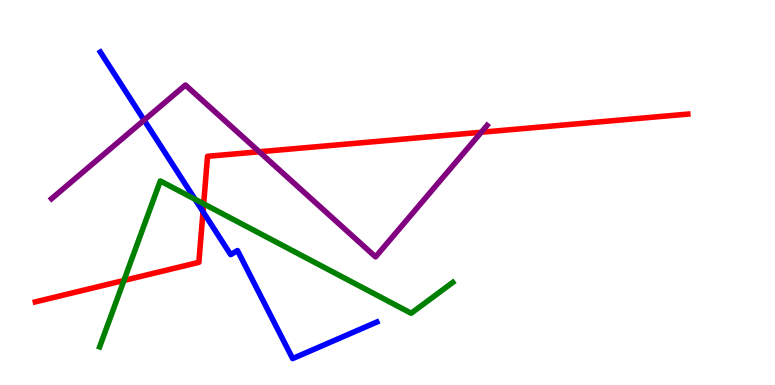[{'lines': ['blue', 'red'], 'intersections': [{'x': 2.62, 'y': 4.5}]}, {'lines': ['green', 'red'], 'intersections': [{'x': 1.6, 'y': 2.72}, {'x': 2.63, 'y': 4.71}]}, {'lines': ['purple', 'red'], 'intersections': [{'x': 3.35, 'y': 6.06}, {'x': 6.21, 'y': 6.56}]}, {'lines': ['blue', 'green'], 'intersections': [{'x': 2.52, 'y': 4.82}]}, {'lines': ['blue', 'purple'], 'intersections': [{'x': 1.86, 'y': 6.88}]}, {'lines': ['green', 'purple'], 'intersections': []}]